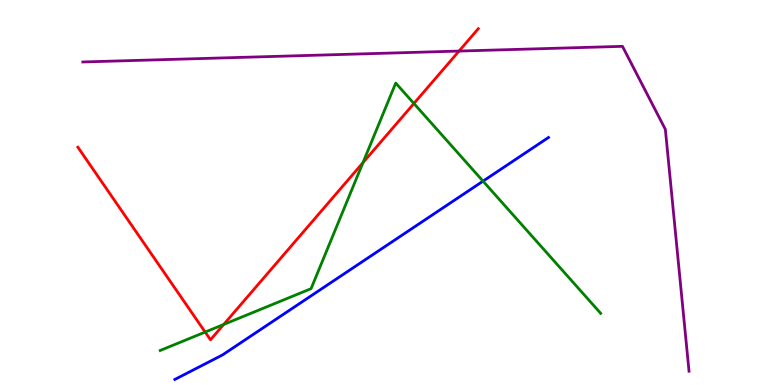[{'lines': ['blue', 'red'], 'intersections': []}, {'lines': ['green', 'red'], 'intersections': [{'x': 2.65, 'y': 1.37}, {'x': 2.89, 'y': 1.57}, {'x': 4.68, 'y': 5.77}, {'x': 5.34, 'y': 7.31}]}, {'lines': ['purple', 'red'], 'intersections': [{'x': 5.92, 'y': 8.67}]}, {'lines': ['blue', 'green'], 'intersections': [{'x': 6.23, 'y': 5.29}]}, {'lines': ['blue', 'purple'], 'intersections': []}, {'lines': ['green', 'purple'], 'intersections': []}]